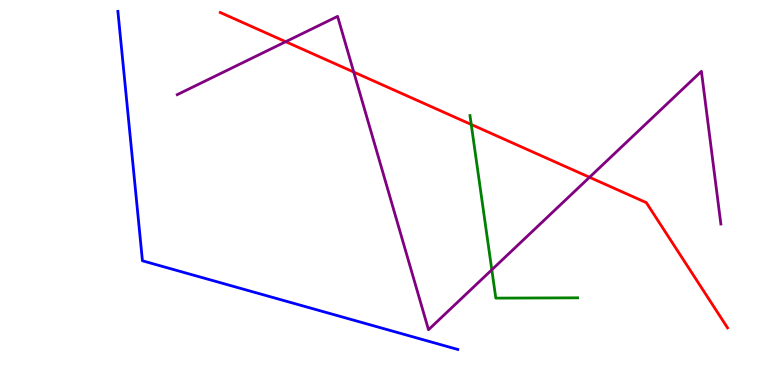[{'lines': ['blue', 'red'], 'intersections': []}, {'lines': ['green', 'red'], 'intersections': [{'x': 6.08, 'y': 6.77}]}, {'lines': ['purple', 'red'], 'intersections': [{'x': 3.69, 'y': 8.92}, {'x': 4.56, 'y': 8.13}, {'x': 7.61, 'y': 5.4}]}, {'lines': ['blue', 'green'], 'intersections': []}, {'lines': ['blue', 'purple'], 'intersections': []}, {'lines': ['green', 'purple'], 'intersections': [{'x': 6.35, 'y': 2.99}]}]